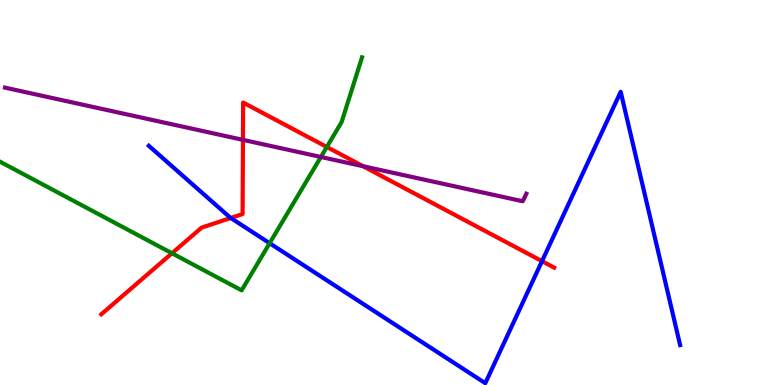[{'lines': ['blue', 'red'], 'intersections': [{'x': 2.98, 'y': 4.34}, {'x': 6.99, 'y': 3.22}]}, {'lines': ['green', 'red'], 'intersections': [{'x': 2.22, 'y': 3.42}, {'x': 4.22, 'y': 6.18}]}, {'lines': ['purple', 'red'], 'intersections': [{'x': 3.13, 'y': 6.37}, {'x': 4.69, 'y': 5.68}]}, {'lines': ['blue', 'green'], 'intersections': [{'x': 3.48, 'y': 3.68}]}, {'lines': ['blue', 'purple'], 'intersections': []}, {'lines': ['green', 'purple'], 'intersections': [{'x': 4.14, 'y': 5.92}]}]